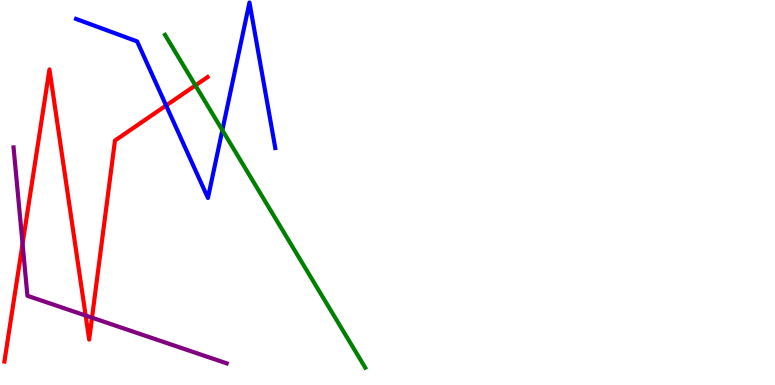[{'lines': ['blue', 'red'], 'intersections': [{'x': 2.14, 'y': 7.26}]}, {'lines': ['green', 'red'], 'intersections': [{'x': 2.52, 'y': 7.78}]}, {'lines': ['purple', 'red'], 'intersections': [{'x': 0.291, 'y': 3.67}, {'x': 1.11, 'y': 1.8}, {'x': 1.19, 'y': 1.75}]}, {'lines': ['blue', 'green'], 'intersections': [{'x': 2.87, 'y': 6.62}]}, {'lines': ['blue', 'purple'], 'intersections': []}, {'lines': ['green', 'purple'], 'intersections': []}]